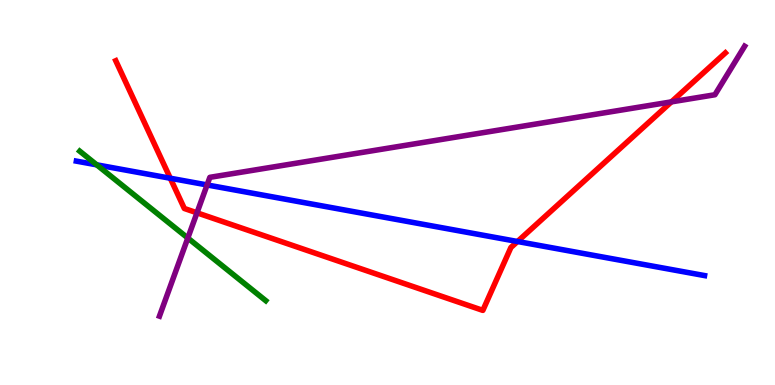[{'lines': ['blue', 'red'], 'intersections': [{'x': 2.2, 'y': 5.37}, {'x': 6.68, 'y': 3.73}]}, {'lines': ['green', 'red'], 'intersections': []}, {'lines': ['purple', 'red'], 'intersections': [{'x': 2.54, 'y': 4.47}, {'x': 8.66, 'y': 7.35}]}, {'lines': ['blue', 'green'], 'intersections': [{'x': 1.25, 'y': 5.72}]}, {'lines': ['blue', 'purple'], 'intersections': [{'x': 2.67, 'y': 5.2}]}, {'lines': ['green', 'purple'], 'intersections': [{'x': 2.42, 'y': 3.82}]}]